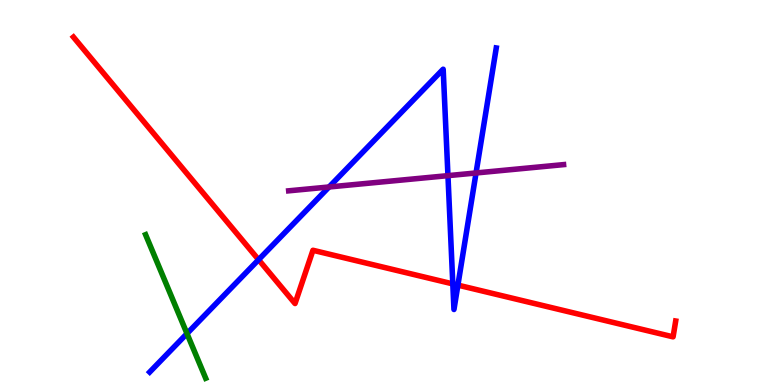[{'lines': ['blue', 'red'], 'intersections': [{'x': 3.34, 'y': 3.25}, {'x': 5.84, 'y': 2.63}, {'x': 5.91, 'y': 2.59}]}, {'lines': ['green', 'red'], 'intersections': []}, {'lines': ['purple', 'red'], 'intersections': []}, {'lines': ['blue', 'green'], 'intersections': [{'x': 2.41, 'y': 1.34}]}, {'lines': ['blue', 'purple'], 'intersections': [{'x': 4.25, 'y': 5.14}, {'x': 5.78, 'y': 5.44}, {'x': 6.14, 'y': 5.51}]}, {'lines': ['green', 'purple'], 'intersections': []}]